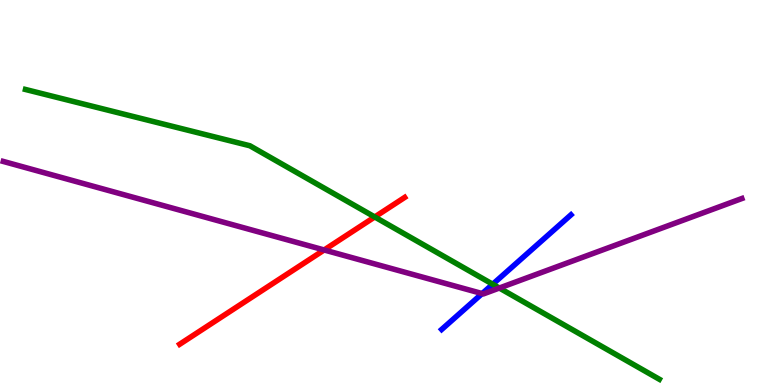[{'lines': ['blue', 'red'], 'intersections': []}, {'lines': ['green', 'red'], 'intersections': [{'x': 4.84, 'y': 4.36}]}, {'lines': ['purple', 'red'], 'intersections': [{'x': 4.18, 'y': 3.51}]}, {'lines': ['blue', 'green'], 'intersections': [{'x': 6.36, 'y': 2.62}]}, {'lines': ['blue', 'purple'], 'intersections': [{'x': 6.22, 'y': 2.37}]}, {'lines': ['green', 'purple'], 'intersections': [{'x': 6.44, 'y': 2.52}]}]